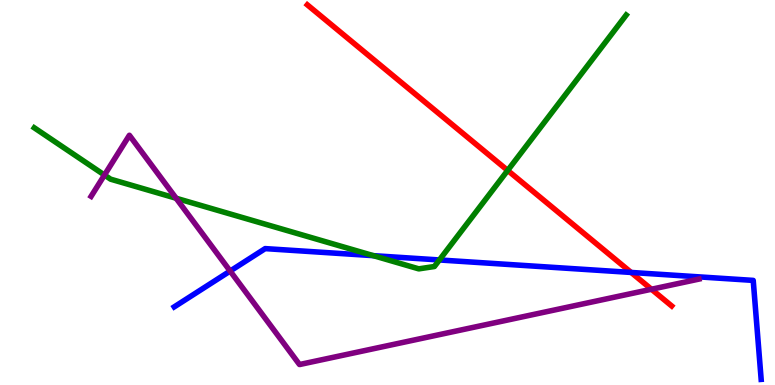[{'lines': ['blue', 'red'], 'intersections': [{'x': 8.14, 'y': 2.92}]}, {'lines': ['green', 'red'], 'intersections': [{'x': 6.55, 'y': 5.57}]}, {'lines': ['purple', 'red'], 'intersections': [{'x': 8.41, 'y': 2.49}]}, {'lines': ['blue', 'green'], 'intersections': [{'x': 4.82, 'y': 3.36}, {'x': 5.67, 'y': 3.25}]}, {'lines': ['blue', 'purple'], 'intersections': [{'x': 2.97, 'y': 2.96}]}, {'lines': ['green', 'purple'], 'intersections': [{'x': 1.35, 'y': 5.45}, {'x': 2.27, 'y': 4.85}]}]